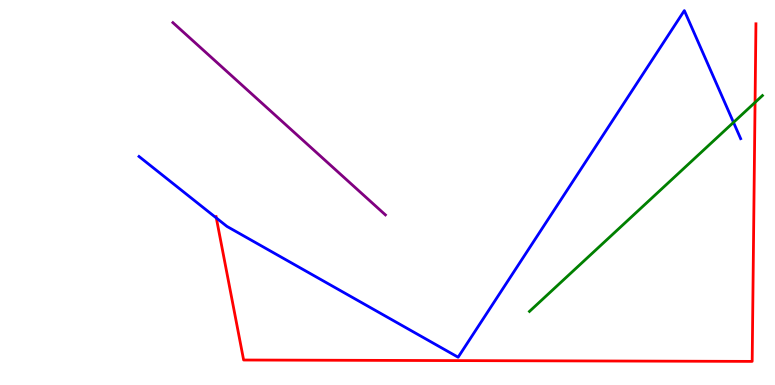[{'lines': ['blue', 'red'], 'intersections': [{'x': 2.79, 'y': 4.34}]}, {'lines': ['green', 'red'], 'intersections': [{'x': 9.74, 'y': 7.34}]}, {'lines': ['purple', 'red'], 'intersections': []}, {'lines': ['blue', 'green'], 'intersections': [{'x': 9.46, 'y': 6.82}]}, {'lines': ['blue', 'purple'], 'intersections': []}, {'lines': ['green', 'purple'], 'intersections': []}]